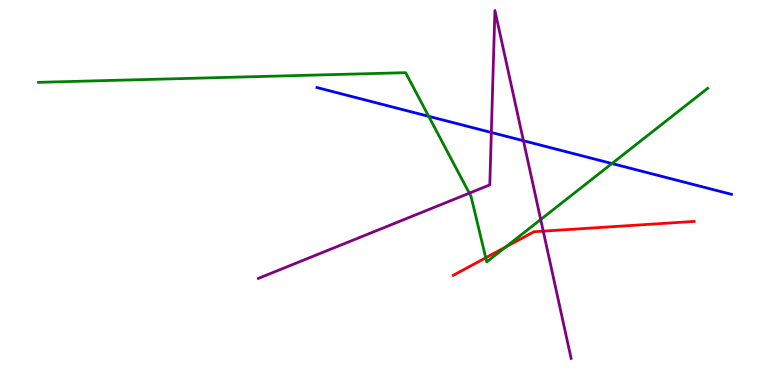[{'lines': ['blue', 'red'], 'intersections': []}, {'lines': ['green', 'red'], 'intersections': [{'x': 6.27, 'y': 3.3}, {'x': 6.53, 'y': 3.58}]}, {'lines': ['purple', 'red'], 'intersections': [{'x': 7.01, 'y': 4.0}]}, {'lines': ['blue', 'green'], 'intersections': [{'x': 5.53, 'y': 6.98}, {'x': 7.9, 'y': 5.75}]}, {'lines': ['blue', 'purple'], 'intersections': [{'x': 6.34, 'y': 6.56}, {'x': 6.75, 'y': 6.34}]}, {'lines': ['green', 'purple'], 'intersections': [{'x': 6.06, 'y': 4.98}, {'x': 6.98, 'y': 4.3}]}]